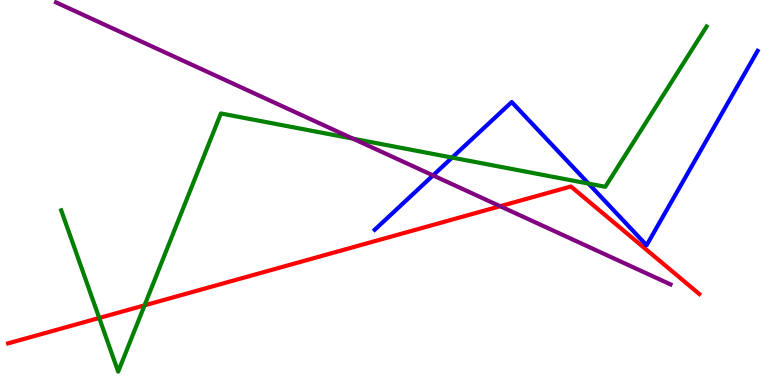[{'lines': ['blue', 'red'], 'intersections': []}, {'lines': ['green', 'red'], 'intersections': [{'x': 1.28, 'y': 1.74}, {'x': 1.87, 'y': 2.07}]}, {'lines': ['purple', 'red'], 'intersections': [{'x': 6.45, 'y': 4.64}]}, {'lines': ['blue', 'green'], 'intersections': [{'x': 5.83, 'y': 5.91}, {'x': 7.59, 'y': 5.23}]}, {'lines': ['blue', 'purple'], 'intersections': [{'x': 5.59, 'y': 5.44}]}, {'lines': ['green', 'purple'], 'intersections': [{'x': 4.55, 'y': 6.4}]}]